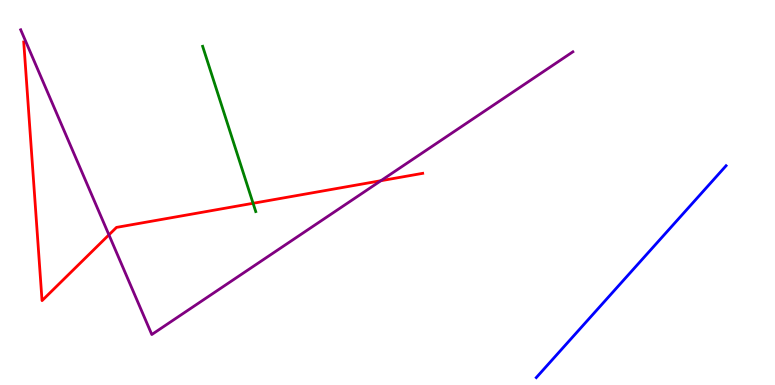[{'lines': ['blue', 'red'], 'intersections': []}, {'lines': ['green', 'red'], 'intersections': [{'x': 3.27, 'y': 4.72}]}, {'lines': ['purple', 'red'], 'intersections': [{'x': 1.41, 'y': 3.9}, {'x': 4.91, 'y': 5.31}]}, {'lines': ['blue', 'green'], 'intersections': []}, {'lines': ['blue', 'purple'], 'intersections': []}, {'lines': ['green', 'purple'], 'intersections': []}]